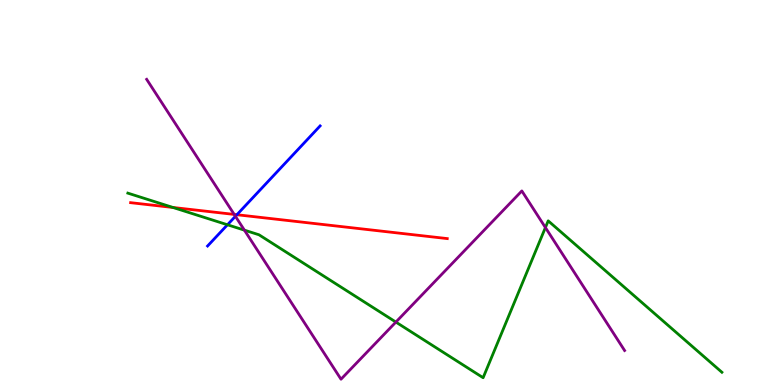[{'lines': ['blue', 'red'], 'intersections': [{'x': 3.06, 'y': 4.42}]}, {'lines': ['green', 'red'], 'intersections': [{'x': 2.23, 'y': 4.61}]}, {'lines': ['purple', 'red'], 'intersections': [{'x': 3.02, 'y': 4.43}]}, {'lines': ['blue', 'green'], 'intersections': [{'x': 2.94, 'y': 4.16}]}, {'lines': ['blue', 'purple'], 'intersections': [{'x': 3.04, 'y': 4.38}]}, {'lines': ['green', 'purple'], 'intersections': [{'x': 3.15, 'y': 4.02}, {'x': 5.11, 'y': 1.63}, {'x': 7.04, 'y': 4.09}]}]